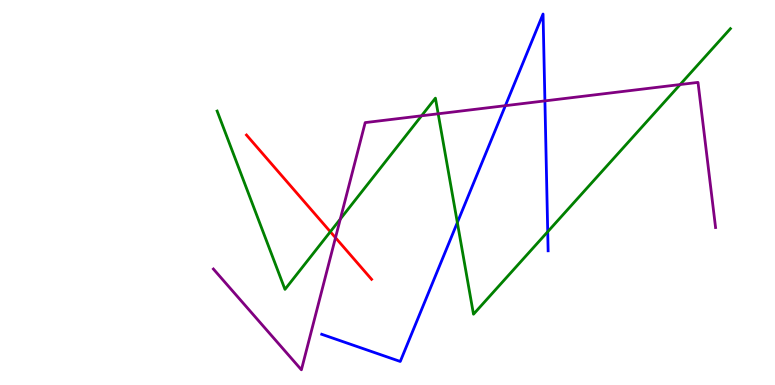[{'lines': ['blue', 'red'], 'intersections': []}, {'lines': ['green', 'red'], 'intersections': [{'x': 4.26, 'y': 3.98}]}, {'lines': ['purple', 'red'], 'intersections': [{'x': 4.33, 'y': 3.83}]}, {'lines': ['blue', 'green'], 'intersections': [{'x': 5.9, 'y': 4.22}, {'x': 7.07, 'y': 3.98}]}, {'lines': ['blue', 'purple'], 'intersections': [{'x': 6.52, 'y': 7.26}, {'x': 7.03, 'y': 7.38}]}, {'lines': ['green', 'purple'], 'intersections': [{'x': 4.39, 'y': 4.31}, {'x': 5.44, 'y': 6.99}, {'x': 5.65, 'y': 7.04}, {'x': 8.78, 'y': 7.8}]}]